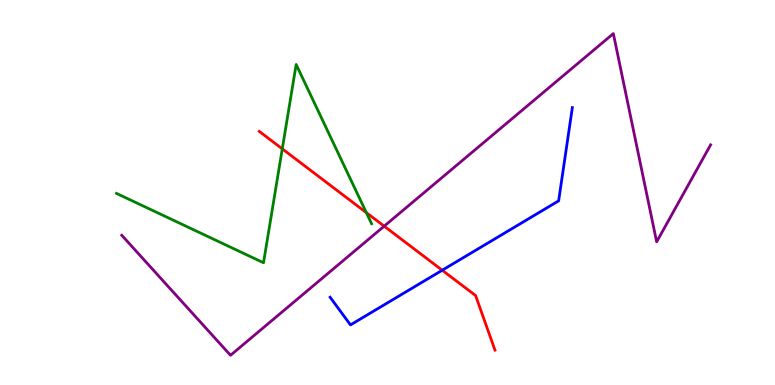[{'lines': ['blue', 'red'], 'intersections': [{'x': 5.71, 'y': 2.98}]}, {'lines': ['green', 'red'], 'intersections': [{'x': 3.64, 'y': 6.13}, {'x': 4.73, 'y': 4.48}]}, {'lines': ['purple', 'red'], 'intersections': [{'x': 4.96, 'y': 4.13}]}, {'lines': ['blue', 'green'], 'intersections': []}, {'lines': ['blue', 'purple'], 'intersections': []}, {'lines': ['green', 'purple'], 'intersections': []}]